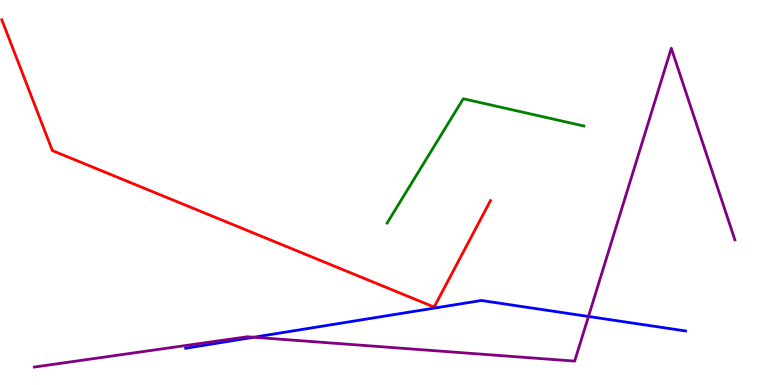[{'lines': ['blue', 'red'], 'intersections': []}, {'lines': ['green', 'red'], 'intersections': []}, {'lines': ['purple', 'red'], 'intersections': []}, {'lines': ['blue', 'green'], 'intersections': []}, {'lines': ['blue', 'purple'], 'intersections': [{'x': 3.27, 'y': 1.24}, {'x': 7.59, 'y': 1.78}]}, {'lines': ['green', 'purple'], 'intersections': []}]